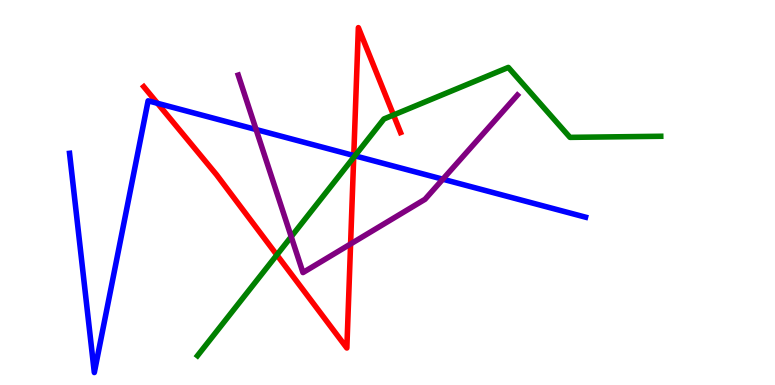[{'lines': ['blue', 'red'], 'intersections': [{'x': 2.03, 'y': 7.32}, {'x': 4.56, 'y': 5.96}]}, {'lines': ['green', 'red'], 'intersections': [{'x': 3.57, 'y': 3.38}, {'x': 4.56, 'y': 5.91}, {'x': 5.08, 'y': 7.01}]}, {'lines': ['purple', 'red'], 'intersections': [{'x': 4.52, 'y': 3.66}]}, {'lines': ['blue', 'green'], 'intersections': [{'x': 4.58, 'y': 5.95}]}, {'lines': ['blue', 'purple'], 'intersections': [{'x': 3.3, 'y': 6.64}, {'x': 5.71, 'y': 5.35}]}, {'lines': ['green', 'purple'], 'intersections': [{'x': 3.76, 'y': 3.85}]}]